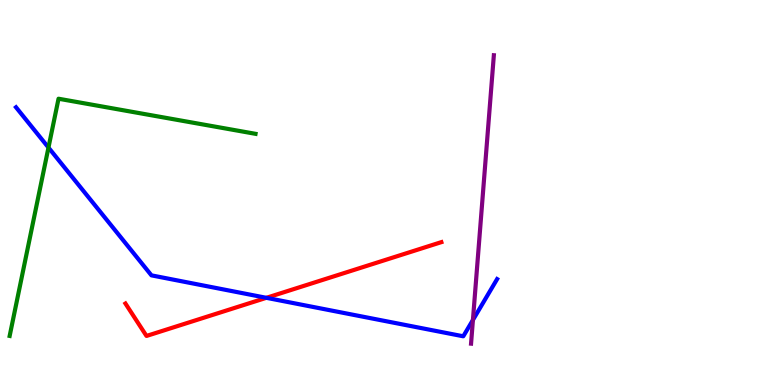[{'lines': ['blue', 'red'], 'intersections': [{'x': 3.44, 'y': 2.26}]}, {'lines': ['green', 'red'], 'intersections': []}, {'lines': ['purple', 'red'], 'intersections': []}, {'lines': ['blue', 'green'], 'intersections': [{'x': 0.625, 'y': 6.17}]}, {'lines': ['blue', 'purple'], 'intersections': [{'x': 6.1, 'y': 1.69}]}, {'lines': ['green', 'purple'], 'intersections': []}]